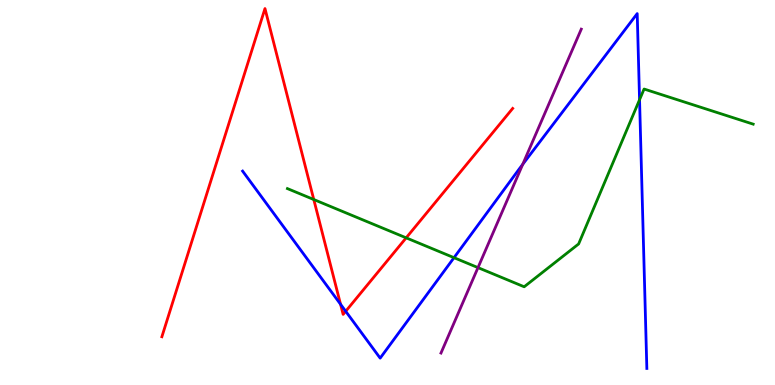[{'lines': ['blue', 'red'], 'intersections': [{'x': 4.39, 'y': 2.1}, {'x': 4.46, 'y': 1.91}]}, {'lines': ['green', 'red'], 'intersections': [{'x': 4.05, 'y': 4.82}, {'x': 5.24, 'y': 3.82}]}, {'lines': ['purple', 'red'], 'intersections': []}, {'lines': ['blue', 'green'], 'intersections': [{'x': 5.86, 'y': 3.31}, {'x': 8.25, 'y': 7.41}]}, {'lines': ['blue', 'purple'], 'intersections': [{'x': 6.74, 'y': 5.73}]}, {'lines': ['green', 'purple'], 'intersections': [{'x': 6.17, 'y': 3.05}]}]